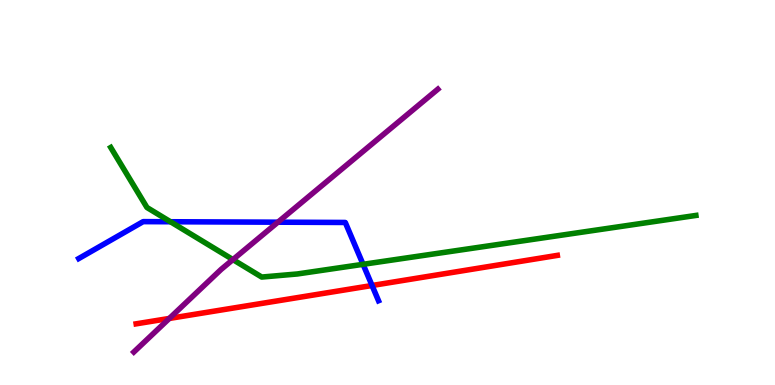[{'lines': ['blue', 'red'], 'intersections': [{'x': 4.8, 'y': 2.58}]}, {'lines': ['green', 'red'], 'intersections': []}, {'lines': ['purple', 'red'], 'intersections': [{'x': 2.18, 'y': 1.73}]}, {'lines': ['blue', 'green'], 'intersections': [{'x': 2.2, 'y': 4.24}, {'x': 4.68, 'y': 3.13}]}, {'lines': ['blue', 'purple'], 'intersections': [{'x': 3.59, 'y': 4.23}]}, {'lines': ['green', 'purple'], 'intersections': [{'x': 3.01, 'y': 3.26}]}]